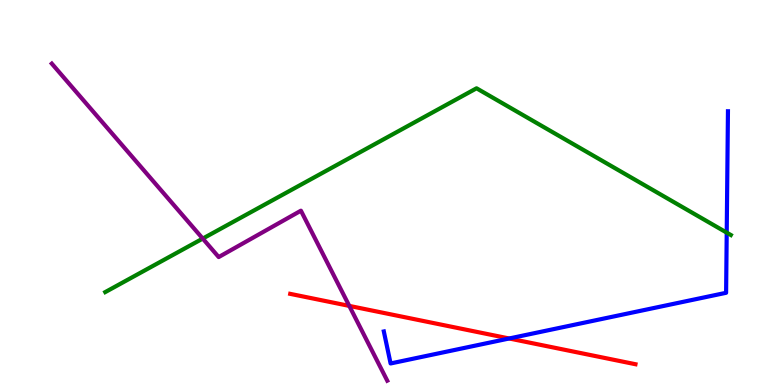[{'lines': ['blue', 'red'], 'intersections': [{'x': 6.57, 'y': 1.21}]}, {'lines': ['green', 'red'], 'intersections': []}, {'lines': ['purple', 'red'], 'intersections': [{'x': 4.51, 'y': 2.05}]}, {'lines': ['blue', 'green'], 'intersections': [{'x': 9.38, 'y': 3.96}]}, {'lines': ['blue', 'purple'], 'intersections': []}, {'lines': ['green', 'purple'], 'intersections': [{'x': 2.62, 'y': 3.8}]}]